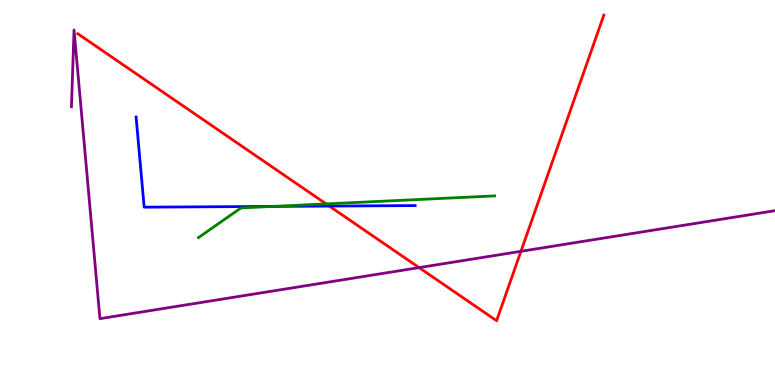[{'lines': ['blue', 'red'], 'intersections': [{'x': 4.25, 'y': 4.65}]}, {'lines': ['green', 'red'], 'intersections': [{'x': 4.21, 'y': 4.7}]}, {'lines': ['purple', 'red'], 'intersections': [{'x': 5.41, 'y': 3.05}, {'x': 6.72, 'y': 3.47}]}, {'lines': ['blue', 'green'], 'intersections': [{'x': 3.52, 'y': 4.64}]}, {'lines': ['blue', 'purple'], 'intersections': []}, {'lines': ['green', 'purple'], 'intersections': []}]